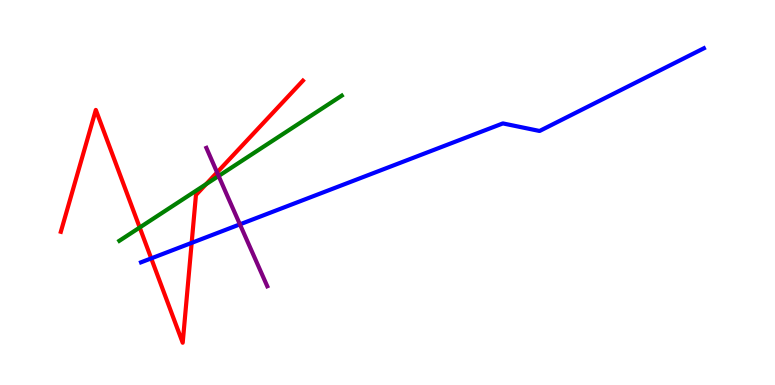[{'lines': ['blue', 'red'], 'intersections': [{'x': 1.95, 'y': 3.29}, {'x': 2.47, 'y': 3.69}]}, {'lines': ['green', 'red'], 'intersections': [{'x': 1.8, 'y': 4.09}, {'x': 2.66, 'y': 5.22}]}, {'lines': ['purple', 'red'], 'intersections': [{'x': 2.8, 'y': 5.52}]}, {'lines': ['blue', 'green'], 'intersections': []}, {'lines': ['blue', 'purple'], 'intersections': [{'x': 3.1, 'y': 4.17}]}, {'lines': ['green', 'purple'], 'intersections': [{'x': 2.82, 'y': 5.43}]}]